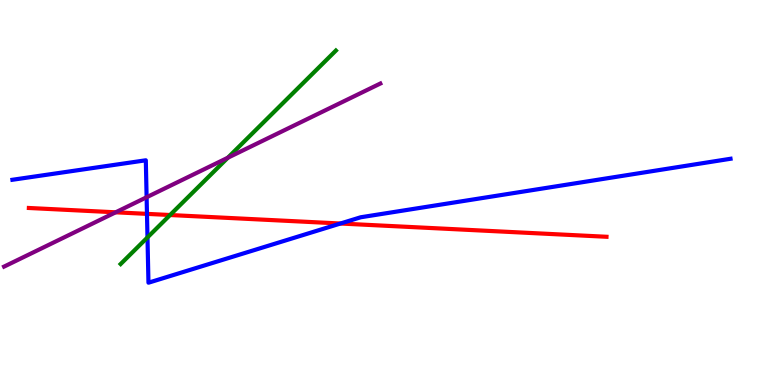[{'lines': ['blue', 'red'], 'intersections': [{'x': 1.9, 'y': 4.45}, {'x': 4.39, 'y': 4.19}]}, {'lines': ['green', 'red'], 'intersections': [{'x': 2.19, 'y': 4.42}]}, {'lines': ['purple', 'red'], 'intersections': [{'x': 1.49, 'y': 4.49}]}, {'lines': ['blue', 'green'], 'intersections': [{'x': 1.9, 'y': 3.83}]}, {'lines': ['blue', 'purple'], 'intersections': [{'x': 1.89, 'y': 4.88}]}, {'lines': ['green', 'purple'], 'intersections': [{'x': 2.94, 'y': 5.9}]}]